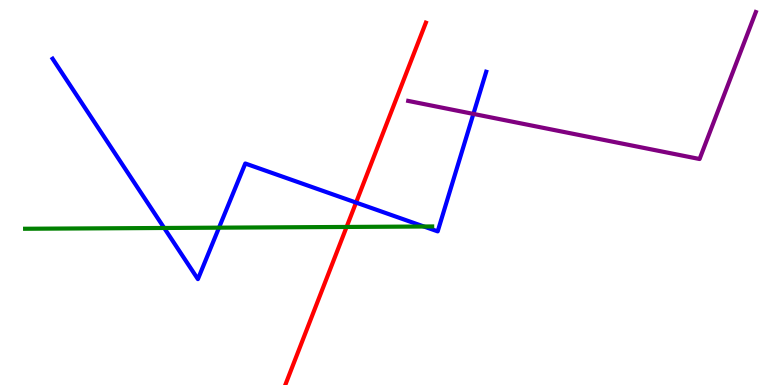[{'lines': ['blue', 'red'], 'intersections': [{'x': 4.59, 'y': 4.74}]}, {'lines': ['green', 'red'], 'intersections': [{'x': 4.47, 'y': 4.11}]}, {'lines': ['purple', 'red'], 'intersections': []}, {'lines': ['blue', 'green'], 'intersections': [{'x': 2.12, 'y': 4.08}, {'x': 2.83, 'y': 4.09}, {'x': 5.47, 'y': 4.12}]}, {'lines': ['blue', 'purple'], 'intersections': [{'x': 6.11, 'y': 7.04}]}, {'lines': ['green', 'purple'], 'intersections': []}]